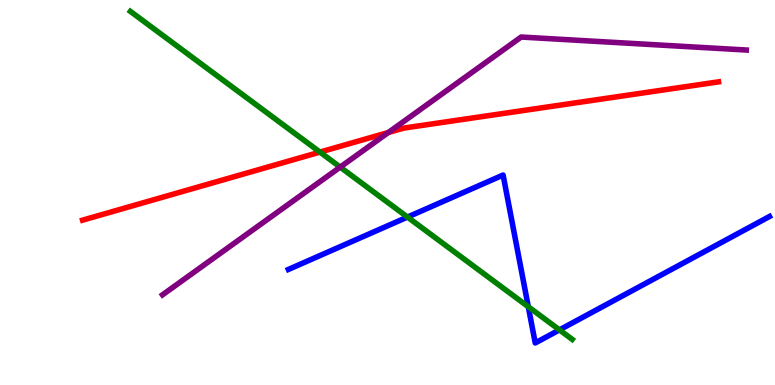[{'lines': ['blue', 'red'], 'intersections': []}, {'lines': ['green', 'red'], 'intersections': [{'x': 4.13, 'y': 6.05}]}, {'lines': ['purple', 'red'], 'intersections': [{'x': 5.01, 'y': 6.56}]}, {'lines': ['blue', 'green'], 'intersections': [{'x': 5.26, 'y': 4.36}, {'x': 6.82, 'y': 2.03}, {'x': 7.22, 'y': 1.43}]}, {'lines': ['blue', 'purple'], 'intersections': []}, {'lines': ['green', 'purple'], 'intersections': [{'x': 4.39, 'y': 5.66}]}]